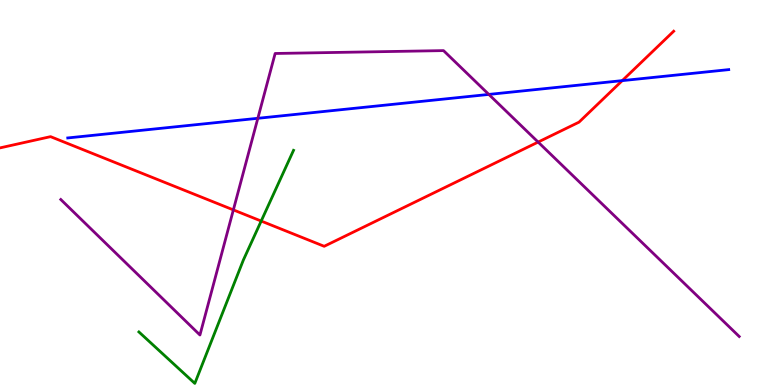[{'lines': ['blue', 'red'], 'intersections': [{'x': 8.03, 'y': 7.91}]}, {'lines': ['green', 'red'], 'intersections': [{'x': 3.37, 'y': 4.26}]}, {'lines': ['purple', 'red'], 'intersections': [{'x': 3.01, 'y': 4.55}, {'x': 6.94, 'y': 6.31}]}, {'lines': ['blue', 'green'], 'intersections': []}, {'lines': ['blue', 'purple'], 'intersections': [{'x': 3.33, 'y': 6.93}, {'x': 6.31, 'y': 7.55}]}, {'lines': ['green', 'purple'], 'intersections': []}]